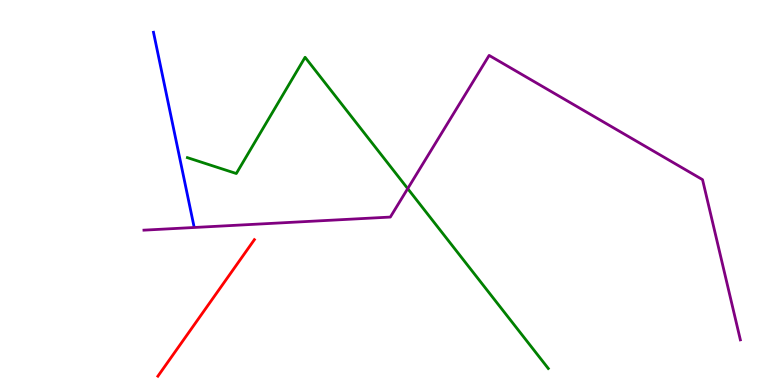[{'lines': ['blue', 'red'], 'intersections': []}, {'lines': ['green', 'red'], 'intersections': []}, {'lines': ['purple', 'red'], 'intersections': []}, {'lines': ['blue', 'green'], 'intersections': []}, {'lines': ['blue', 'purple'], 'intersections': []}, {'lines': ['green', 'purple'], 'intersections': [{'x': 5.26, 'y': 5.1}]}]